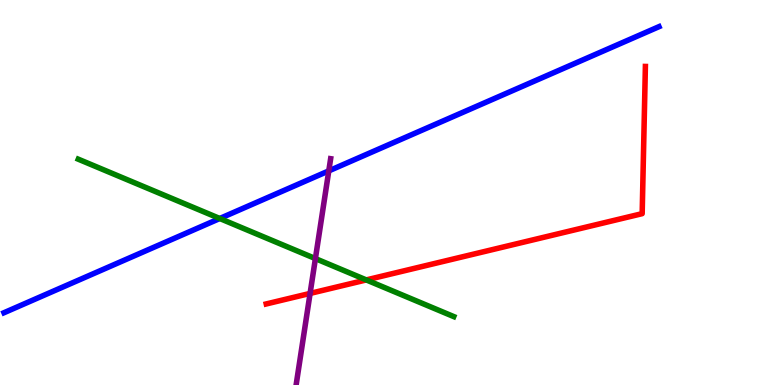[{'lines': ['blue', 'red'], 'intersections': []}, {'lines': ['green', 'red'], 'intersections': [{'x': 4.73, 'y': 2.73}]}, {'lines': ['purple', 'red'], 'intersections': [{'x': 4.0, 'y': 2.38}]}, {'lines': ['blue', 'green'], 'intersections': [{'x': 2.84, 'y': 4.32}]}, {'lines': ['blue', 'purple'], 'intersections': [{'x': 4.24, 'y': 5.56}]}, {'lines': ['green', 'purple'], 'intersections': [{'x': 4.07, 'y': 3.28}]}]